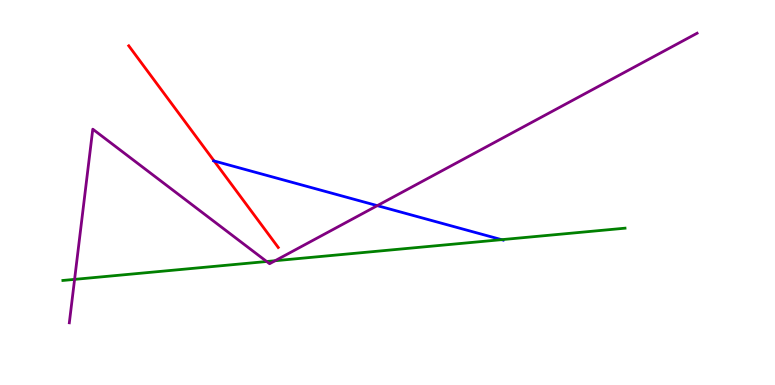[{'lines': ['blue', 'red'], 'intersections': [{'x': 2.76, 'y': 5.82}]}, {'lines': ['green', 'red'], 'intersections': []}, {'lines': ['purple', 'red'], 'intersections': []}, {'lines': ['blue', 'green'], 'intersections': [{'x': 6.47, 'y': 3.78}]}, {'lines': ['blue', 'purple'], 'intersections': [{'x': 4.87, 'y': 4.66}]}, {'lines': ['green', 'purple'], 'intersections': [{'x': 0.962, 'y': 2.74}, {'x': 3.44, 'y': 3.21}, {'x': 3.55, 'y': 3.23}]}]